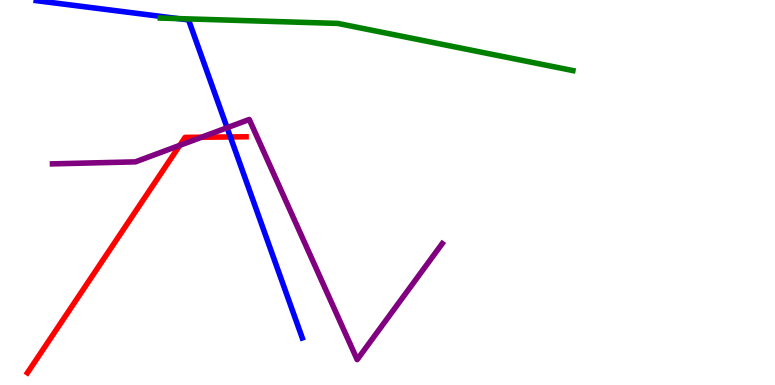[{'lines': ['blue', 'red'], 'intersections': [{'x': 2.97, 'y': 6.44}]}, {'lines': ['green', 'red'], 'intersections': []}, {'lines': ['purple', 'red'], 'intersections': [{'x': 2.32, 'y': 6.22}, {'x': 2.6, 'y': 6.44}]}, {'lines': ['blue', 'green'], 'intersections': [{'x': 2.3, 'y': 9.52}]}, {'lines': ['blue', 'purple'], 'intersections': [{'x': 2.93, 'y': 6.68}]}, {'lines': ['green', 'purple'], 'intersections': []}]